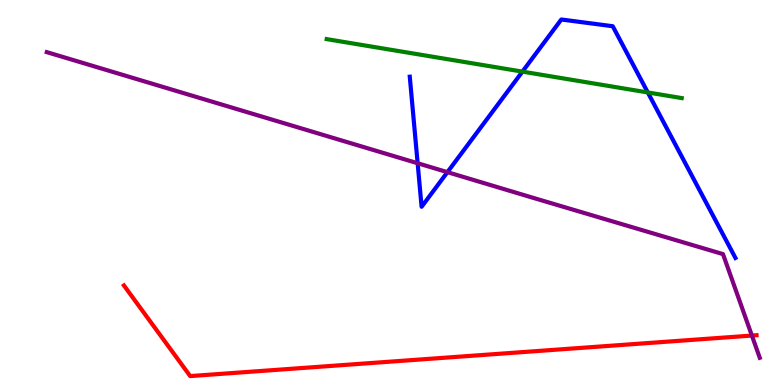[{'lines': ['blue', 'red'], 'intersections': []}, {'lines': ['green', 'red'], 'intersections': []}, {'lines': ['purple', 'red'], 'intersections': [{'x': 9.7, 'y': 1.28}]}, {'lines': ['blue', 'green'], 'intersections': [{'x': 6.74, 'y': 8.14}, {'x': 8.36, 'y': 7.6}]}, {'lines': ['blue', 'purple'], 'intersections': [{'x': 5.39, 'y': 5.76}, {'x': 5.77, 'y': 5.53}]}, {'lines': ['green', 'purple'], 'intersections': []}]